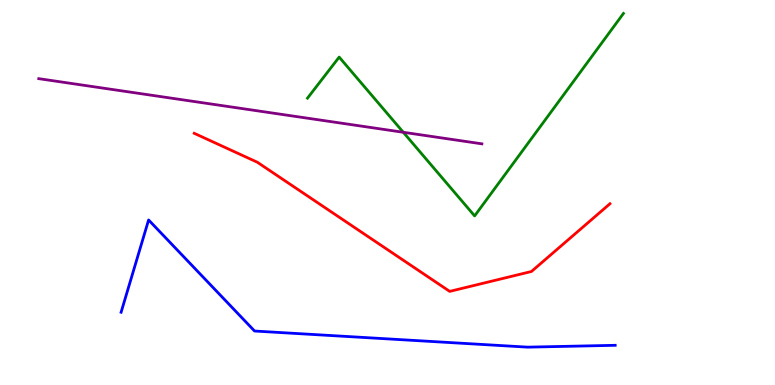[{'lines': ['blue', 'red'], 'intersections': []}, {'lines': ['green', 'red'], 'intersections': []}, {'lines': ['purple', 'red'], 'intersections': []}, {'lines': ['blue', 'green'], 'intersections': []}, {'lines': ['blue', 'purple'], 'intersections': []}, {'lines': ['green', 'purple'], 'intersections': [{'x': 5.2, 'y': 6.56}]}]